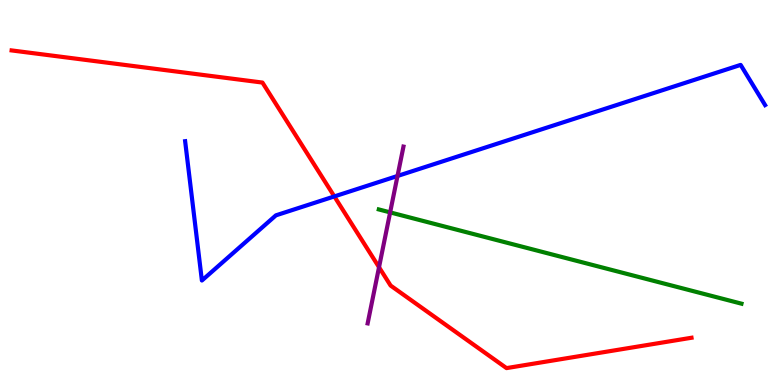[{'lines': ['blue', 'red'], 'intersections': [{'x': 4.31, 'y': 4.9}]}, {'lines': ['green', 'red'], 'intersections': []}, {'lines': ['purple', 'red'], 'intersections': [{'x': 4.89, 'y': 3.06}]}, {'lines': ['blue', 'green'], 'intersections': []}, {'lines': ['blue', 'purple'], 'intersections': [{'x': 5.13, 'y': 5.43}]}, {'lines': ['green', 'purple'], 'intersections': [{'x': 5.03, 'y': 4.48}]}]